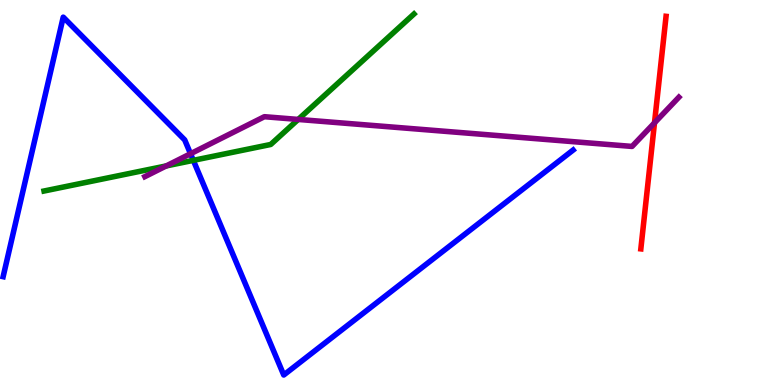[{'lines': ['blue', 'red'], 'intersections': []}, {'lines': ['green', 'red'], 'intersections': []}, {'lines': ['purple', 'red'], 'intersections': [{'x': 8.45, 'y': 6.81}]}, {'lines': ['blue', 'green'], 'intersections': [{'x': 2.49, 'y': 5.83}]}, {'lines': ['blue', 'purple'], 'intersections': [{'x': 2.46, 'y': 6.01}]}, {'lines': ['green', 'purple'], 'intersections': [{'x': 2.14, 'y': 5.69}, {'x': 3.85, 'y': 6.9}]}]